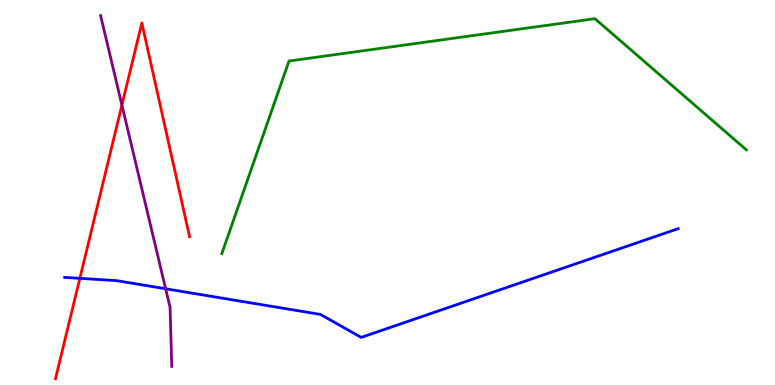[{'lines': ['blue', 'red'], 'intersections': [{'x': 1.03, 'y': 2.77}]}, {'lines': ['green', 'red'], 'intersections': []}, {'lines': ['purple', 'red'], 'intersections': [{'x': 1.57, 'y': 7.27}]}, {'lines': ['blue', 'green'], 'intersections': []}, {'lines': ['blue', 'purple'], 'intersections': [{'x': 2.14, 'y': 2.5}]}, {'lines': ['green', 'purple'], 'intersections': []}]